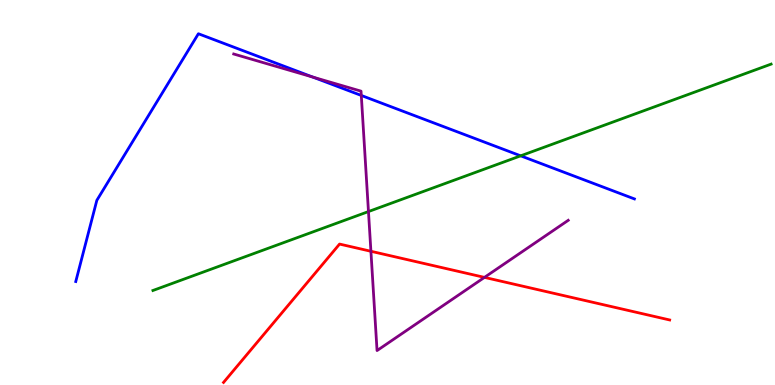[{'lines': ['blue', 'red'], 'intersections': []}, {'lines': ['green', 'red'], 'intersections': []}, {'lines': ['purple', 'red'], 'intersections': [{'x': 4.79, 'y': 3.47}, {'x': 6.25, 'y': 2.8}]}, {'lines': ['blue', 'green'], 'intersections': [{'x': 6.72, 'y': 5.95}]}, {'lines': ['blue', 'purple'], 'intersections': [{'x': 4.04, 'y': 8.0}, {'x': 4.66, 'y': 7.52}]}, {'lines': ['green', 'purple'], 'intersections': [{'x': 4.75, 'y': 4.5}]}]